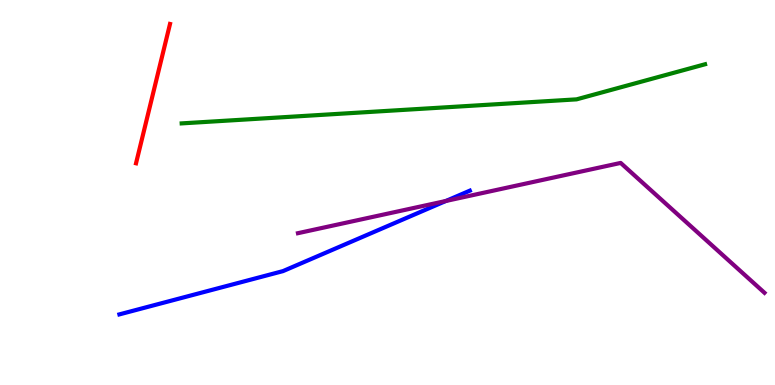[{'lines': ['blue', 'red'], 'intersections': []}, {'lines': ['green', 'red'], 'intersections': []}, {'lines': ['purple', 'red'], 'intersections': []}, {'lines': ['blue', 'green'], 'intersections': []}, {'lines': ['blue', 'purple'], 'intersections': [{'x': 5.75, 'y': 4.78}]}, {'lines': ['green', 'purple'], 'intersections': []}]